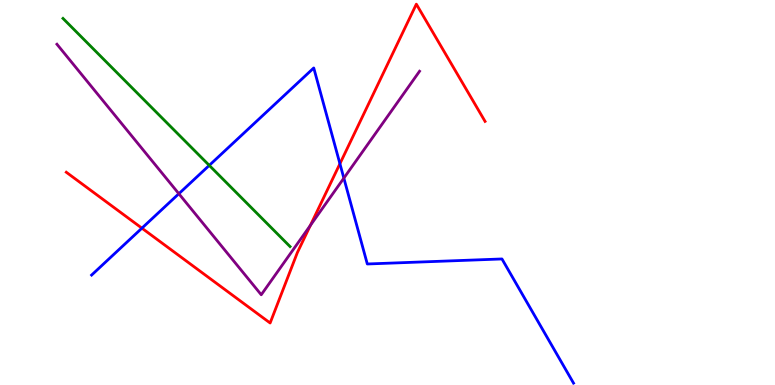[{'lines': ['blue', 'red'], 'intersections': [{'x': 1.83, 'y': 4.07}, {'x': 4.39, 'y': 5.75}]}, {'lines': ['green', 'red'], 'intersections': []}, {'lines': ['purple', 'red'], 'intersections': [{'x': 4.01, 'y': 4.15}]}, {'lines': ['blue', 'green'], 'intersections': [{'x': 2.7, 'y': 5.7}]}, {'lines': ['blue', 'purple'], 'intersections': [{'x': 2.31, 'y': 4.97}, {'x': 4.44, 'y': 5.37}]}, {'lines': ['green', 'purple'], 'intersections': []}]